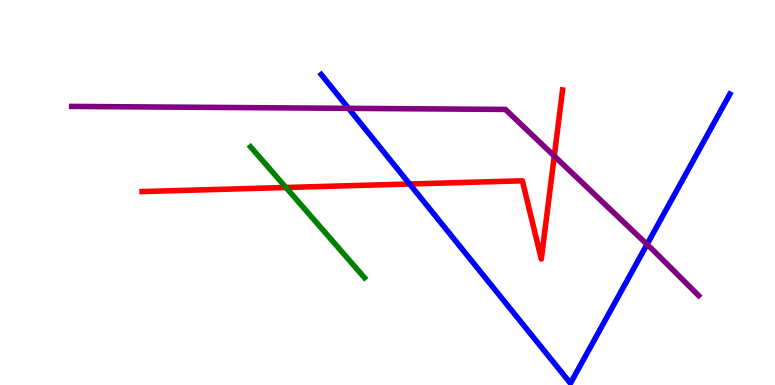[{'lines': ['blue', 'red'], 'intersections': [{'x': 5.29, 'y': 5.22}]}, {'lines': ['green', 'red'], 'intersections': [{'x': 3.69, 'y': 5.13}]}, {'lines': ['purple', 'red'], 'intersections': [{'x': 7.15, 'y': 5.95}]}, {'lines': ['blue', 'green'], 'intersections': []}, {'lines': ['blue', 'purple'], 'intersections': [{'x': 4.5, 'y': 7.19}, {'x': 8.35, 'y': 3.65}]}, {'lines': ['green', 'purple'], 'intersections': []}]